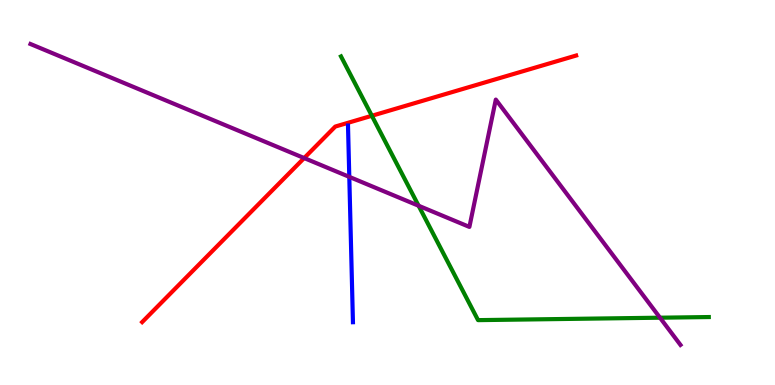[{'lines': ['blue', 'red'], 'intersections': []}, {'lines': ['green', 'red'], 'intersections': [{'x': 4.8, 'y': 6.99}]}, {'lines': ['purple', 'red'], 'intersections': [{'x': 3.92, 'y': 5.89}]}, {'lines': ['blue', 'green'], 'intersections': []}, {'lines': ['blue', 'purple'], 'intersections': [{'x': 4.51, 'y': 5.41}]}, {'lines': ['green', 'purple'], 'intersections': [{'x': 5.4, 'y': 4.66}, {'x': 8.52, 'y': 1.75}]}]